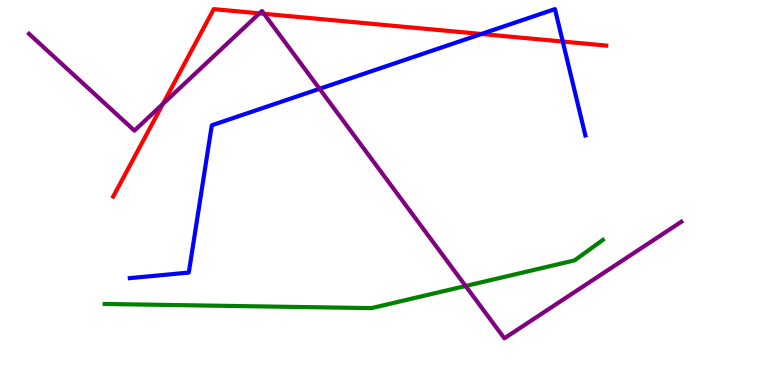[{'lines': ['blue', 'red'], 'intersections': [{'x': 6.21, 'y': 9.12}, {'x': 7.26, 'y': 8.92}]}, {'lines': ['green', 'red'], 'intersections': []}, {'lines': ['purple', 'red'], 'intersections': [{'x': 2.1, 'y': 7.3}, {'x': 3.35, 'y': 9.65}, {'x': 3.41, 'y': 9.64}]}, {'lines': ['blue', 'green'], 'intersections': []}, {'lines': ['blue', 'purple'], 'intersections': [{'x': 4.12, 'y': 7.69}]}, {'lines': ['green', 'purple'], 'intersections': [{'x': 6.01, 'y': 2.57}]}]